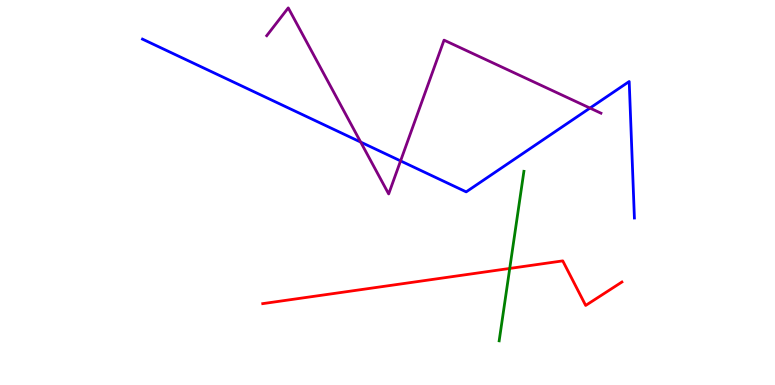[{'lines': ['blue', 'red'], 'intersections': []}, {'lines': ['green', 'red'], 'intersections': [{'x': 6.58, 'y': 3.03}]}, {'lines': ['purple', 'red'], 'intersections': []}, {'lines': ['blue', 'green'], 'intersections': []}, {'lines': ['blue', 'purple'], 'intersections': [{'x': 4.65, 'y': 6.31}, {'x': 5.17, 'y': 5.82}, {'x': 7.61, 'y': 7.19}]}, {'lines': ['green', 'purple'], 'intersections': []}]